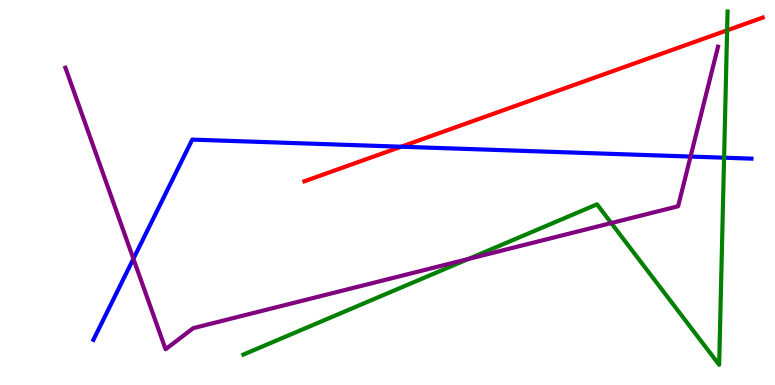[{'lines': ['blue', 'red'], 'intersections': [{'x': 5.18, 'y': 6.19}]}, {'lines': ['green', 'red'], 'intersections': [{'x': 9.38, 'y': 9.21}]}, {'lines': ['purple', 'red'], 'intersections': []}, {'lines': ['blue', 'green'], 'intersections': [{'x': 9.34, 'y': 5.9}]}, {'lines': ['blue', 'purple'], 'intersections': [{'x': 1.72, 'y': 3.28}, {'x': 8.91, 'y': 5.93}]}, {'lines': ['green', 'purple'], 'intersections': [{'x': 6.04, 'y': 3.27}, {'x': 7.89, 'y': 4.21}]}]